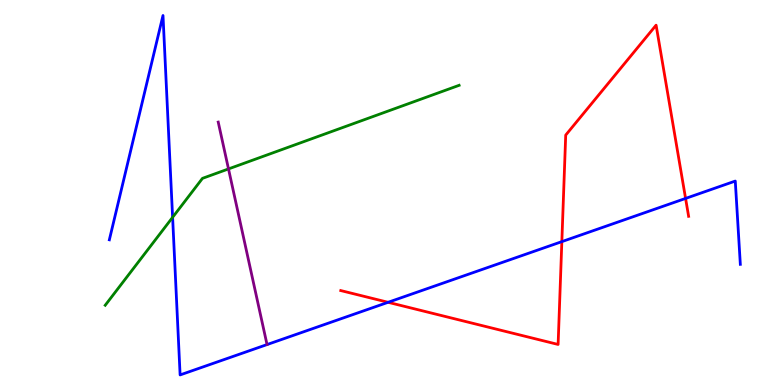[{'lines': ['blue', 'red'], 'intersections': [{'x': 5.01, 'y': 2.15}, {'x': 7.25, 'y': 3.72}, {'x': 8.85, 'y': 4.85}]}, {'lines': ['green', 'red'], 'intersections': []}, {'lines': ['purple', 'red'], 'intersections': []}, {'lines': ['blue', 'green'], 'intersections': [{'x': 2.23, 'y': 4.36}]}, {'lines': ['blue', 'purple'], 'intersections': []}, {'lines': ['green', 'purple'], 'intersections': [{'x': 2.95, 'y': 5.61}]}]